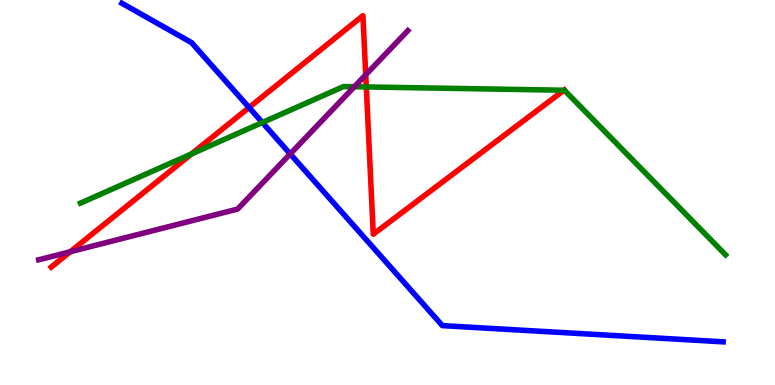[{'lines': ['blue', 'red'], 'intersections': [{'x': 3.21, 'y': 7.21}]}, {'lines': ['green', 'red'], 'intersections': [{'x': 2.47, 'y': 6.0}, {'x': 4.73, 'y': 7.74}, {'x': 7.28, 'y': 7.66}]}, {'lines': ['purple', 'red'], 'intersections': [{'x': 0.906, 'y': 3.46}, {'x': 4.72, 'y': 8.06}]}, {'lines': ['blue', 'green'], 'intersections': [{'x': 3.39, 'y': 6.82}]}, {'lines': ['blue', 'purple'], 'intersections': [{'x': 3.74, 'y': 6.0}]}, {'lines': ['green', 'purple'], 'intersections': [{'x': 4.57, 'y': 7.75}]}]